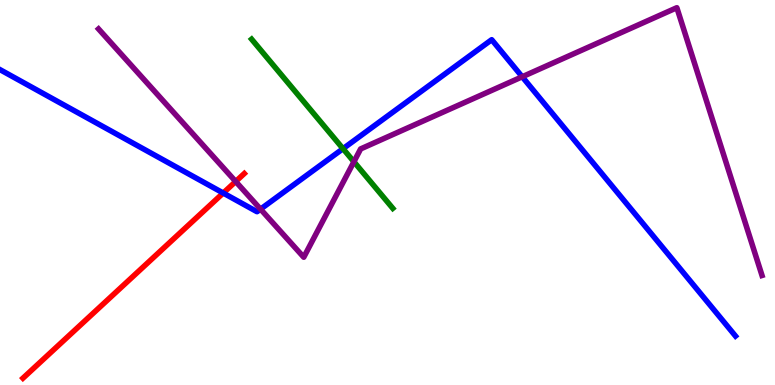[{'lines': ['blue', 'red'], 'intersections': [{'x': 2.88, 'y': 4.99}]}, {'lines': ['green', 'red'], 'intersections': []}, {'lines': ['purple', 'red'], 'intersections': [{'x': 3.04, 'y': 5.29}]}, {'lines': ['blue', 'green'], 'intersections': [{'x': 4.43, 'y': 6.14}]}, {'lines': ['blue', 'purple'], 'intersections': [{'x': 3.36, 'y': 4.57}, {'x': 6.74, 'y': 8.01}]}, {'lines': ['green', 'purple'], 'intersections': [{'x': 4.57, 'y': 5.8}]}]